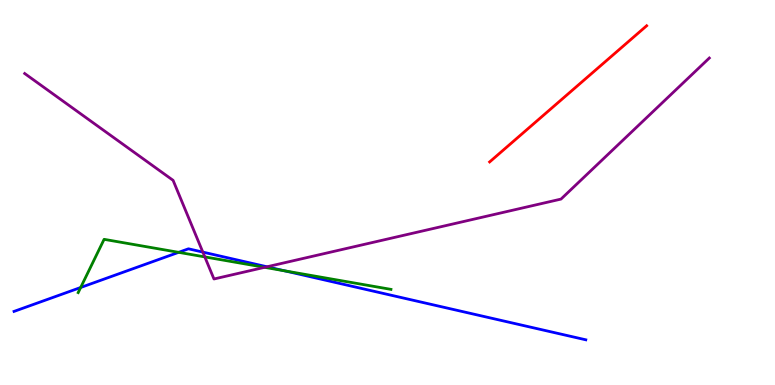[{'lines': ['blue', 'red'], 'intersections': []}, {'lines': ['green', 'red'], 'intersections': []}, {'lines': ['purple', 'red'], 'intersections': []}, {'lines': ['blue', 'green'], 'intersections': [{'x': 1.04, 'y': 2.53}, {'x': 2.3, 'y': 3.45}, {'x': 3.67, 'y': 2.97}]}, {'lines': ['blue', 'purple'], 'intersections': [{'x': 2.62, 'y': 3.45}, {'x': 3.44, 'y': 3.07}]}, {'lines': ['green', 'purple'], 'intersections': [{'x': 2.64, 'y': 3.33}, {'x': 3.41, 'y': 3.06}]}]